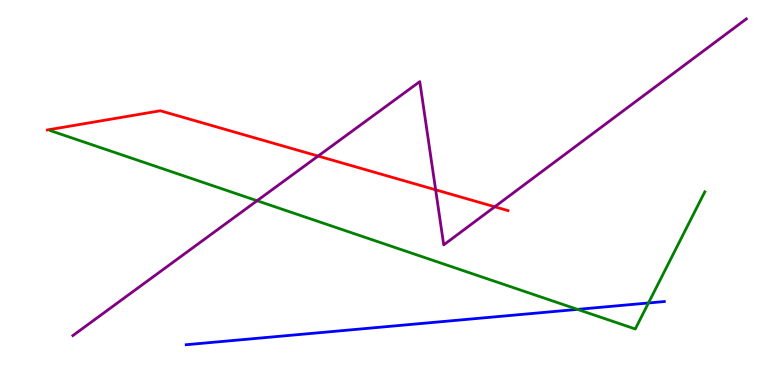[{'lines': ['blue', 'red'], 'intersections': []}, {'lines': ['green', 'red'], 'intersections': []}, {'lines': ['purple', 'red'], 'intersections': [{'x': 4.1, 'y': 5.95}, {'x': 5.62, 'y': 5.07}, {'x': 6.38, 'y': 4.63}]}, {'lines': ['blue', 'green'], 'intersections': [{'x': 7.45, 'y': 1.96}, {'x': 8.37, 'y': 2.13}]}, {'lines': ['blue', 'purple'], 'intersections': []}, {'lines': ['green', 'purple'], 'intersections': [{'x': 3.32, 'y': 4.79}]}]